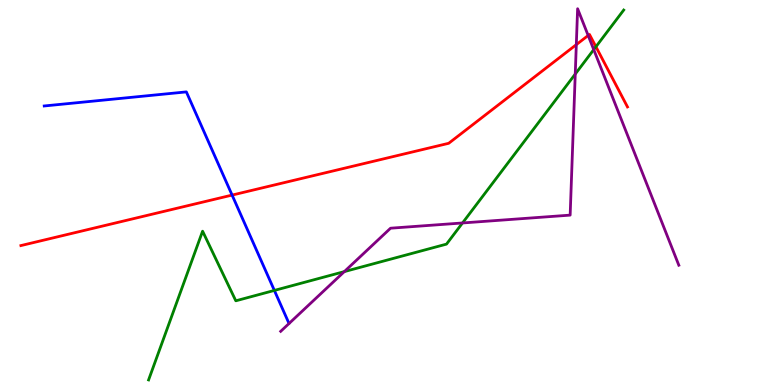[{'lines': ['blue', 'red'], 'intersections': [{'x': 2.99, 'y': 4.93}]}, {'lines': ['green', 'red'], 'intersections': [{'x': 7.69, 'y': 8.79}]}, {'lines': ['purple', 'red'], 'intersections': [{'x': 7.44, 'y': 8.84}, {'x': 7.59, 'y': 9.08}]}, {'lines': ['blue', 'green'], 'intersections': [{'x': 3.54, 'y': 2.46}]}, {'lines': ['blue', 'purple'], 'intersections': []}, {'lines': ['green', 'purple'], 'intersections': [{'x': 4.44, 'y': 2.95}, {'x': 5.97, 'y': 4.21}, {'x': 7.42, 'y': 8.08}, {'x': 7.66, 'y': 8.71}]}]